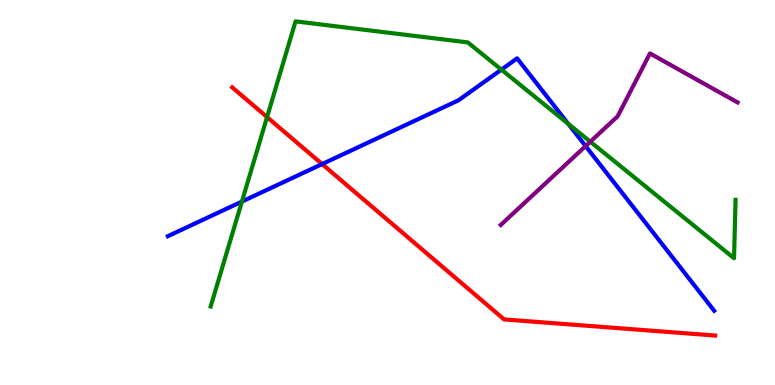[{'lines': ['blue', 'red'], 'intersections': [{'x': 4.16, 'y': 5.74}]}, {'lines': ['green', 'red'], 'intersections': [{'x': 3.45, 'y': 6.96}]}, {'lines': ['purple', 'red'], 'intersections': []}, {'lines': ['blue', 'green'], 'intersections': [{'x': 3.12, 'y': 4.76}, {'x': 6.47, 'y': 8.19}, {'x': 7.33, 'y': 6.78}]}, {'lines': ['blue', 'purple'], 'intersections': [{'x': 7.56, 'y': 6.21}]}, {'lines': ['green', 'purple'], 'intersections': [{'x': 7.62, 'y': 6.32}]}]